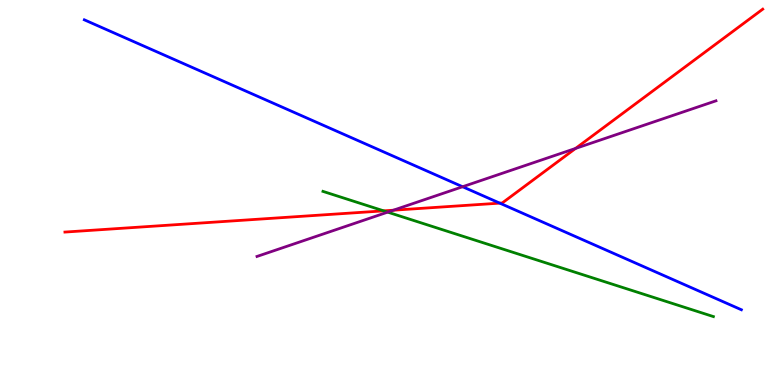[{'lines': ['blue', 'red'], 'intersections': [{'x': 6.45, 'y': 4.72}]}, {'lines': ['green', 'red'], 'intersections': [{'x': 4.95, 'y': 4.52}]}, {'lines': ['purple', 'red'], 'intersections': [{'x': 5.08, 'y': 4.54}, {'x': 7.43, 'y': 6.14}]}, {'lines': ['blue', 'green'], 'intersections': []}, {'lines': ['blue', 'purple'], 'intersections': [{'x': 5.97, 'y': 5.15}]}, {'lines': ['green', 'purple'], 'intersections': [{'x': 5.0, 'y': 4.49}]}]